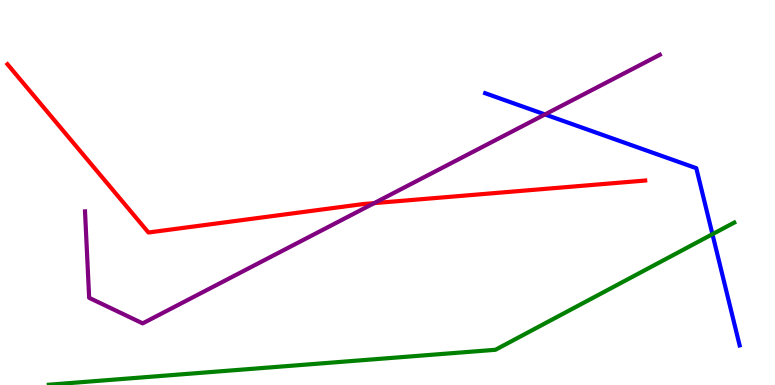[{'lines': ['blue', 'red'], 'intersections': []}, {'lines': ['green', 'red'], 'intersections': []}, {'lines': ['purple', 'red'], 'intersections': [{'x': 4.83, 'y': 4.72}]}, {'lines': ['blue', 'green'], 'intersections': [{'x': 9.19, 'y': 3.92}]}, {'lines': ['blue', 'purple'], 'intersections': [{'x': 7.03, 'y': 7.03}]}, {'lines': ['green', 'purple'], 'intersections': []}]